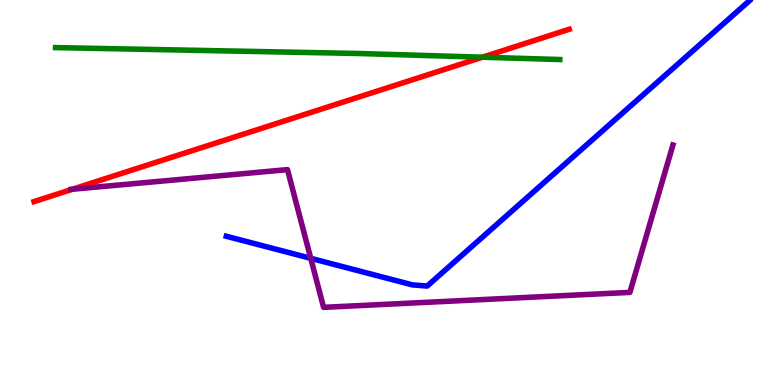[{'lines': ['blue', 'red'], 'intersections': []}, {'lines': ['green', 'red'], 'intersections': [{'x': 6.23, 'y': 8.51}]}, {'lines': ['purple', 'red'], 'intersections': [{'x': 0.934, 'y': 5.08}]}, {'lines': ['blue', 'green'], 'intersections': []}, {'lines': ['blue', 'purple'], 'intersections': [{'x': 4.01, 'y': 3.29}]}, {'lines': ['green', 'purple'], 'intersections': []}]